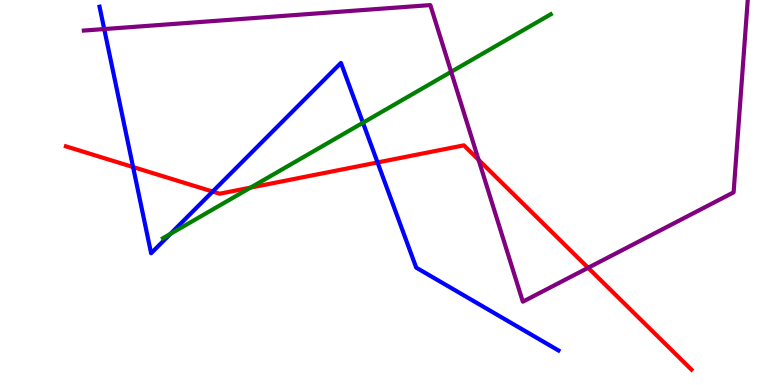[{'lines': ['blue', 'red'], 'intersections': [{'x': 1.72, 'y': 5.66}, {'x': 2.74, 'y': 5.02}, {'x': 4.87, 'y': 5.78}]}, {'lines': ['green', 'red'], 'intersections': [{'x': 3.23, 'y': 5.13}]}, {'lines': ['purple', 'red'], 'intersections': [{'x': 6.18, 'y': 5.85}, {'x': 7.59, 'y': 3.04}]}, {'lines': ['blue', 'green'], 'intersections': [{'x': 2.2, 'y': 3.92}, {'x': 4.68, 'y': 6.81}]}, {'lines': ['blue', 'purple'], 'intersections': [{'x': 1.34, 'y': 9.25}]}, {'lines': ['green', 'purple'], 'intersections': [{'x': 5.82, 'y': 8.13}]}]